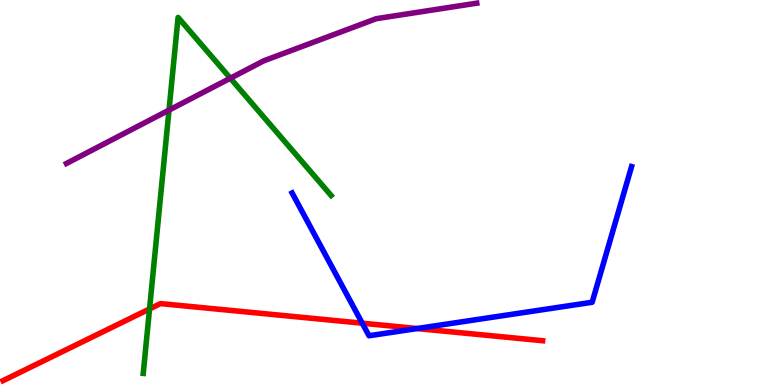[{'lines': ['blue', 'red'], 'intersections': [{'x': 4.67, 'y': 1.61}, {'x': 5.38, 'y': 1.47}]}, {'lines': ['green', 'red'], 'intersections': [{'x': 1.93, 'y': 1.98}]}, {'lines': ['purple', 'red'], 'intersections': []}, {'lines': ['blue', 'green'], 'intersections': []}, {'lines': ['blue', 'purple'], 'intersections': []}, {'lines': ['green', 'purple'], 'intersections': [{'x': 2.18, 'y': 7.14}, {'x': 2.97, 'y': 7.97}]}]